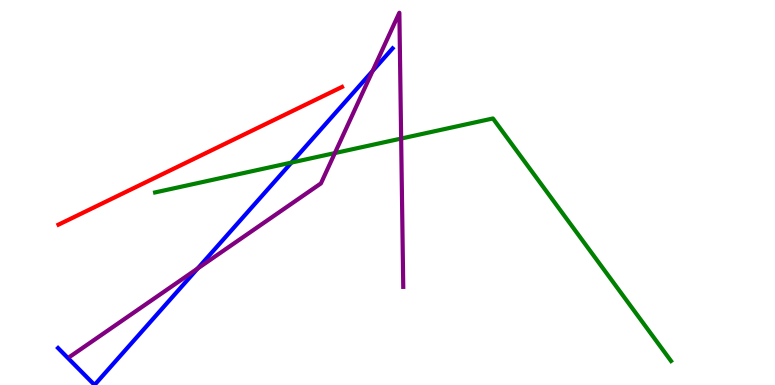[{'lines': ['blue', 'red'], 'intersections': []}, {'lines': ['green', 'red'], 'intersections': []}, {'lines': ['purple', 'red'], 'intersections': []}, {'lines': ['blue', 'green'], 'intersections': [{'x': 3.76, 'y': 5.78}]}, {'lines': ['blue', 'purple'], 'intersections': [{'x': 2.55, 'y': 3.03}, {'x': 4.81, 'y': 8.16}]}, {'lines': ['green', 'purple'], 'intersections': [{'x': 4.32, 'y': 6.02}, {'x': 5.18, 'y': 6.4}]}]